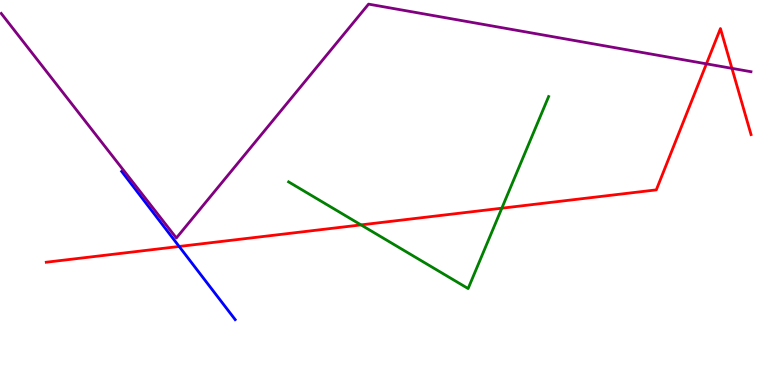[{'lines': ['blue', 'red'], 'intersections': [{'x': 2.31, 'y': 3.6}]}, {'lines': ['green', 'red'], 'intersections': [{'x': 4.66, 'y': 4.16}, {'x': 6.48, 'y': 4.59}]}, {'lines': ['purple', 'red'], 'intersections': [{'x': 9.12, 'y': 8.34}, {'x': 9.44, 'y': 8.22}]}, {'lines': ['blue', 'green'], 'intersections': []}, {'lines': ['blue', 'purple'], 'intersections': []}, {'lines': ['green', 'purple'], 'intersections': []}]